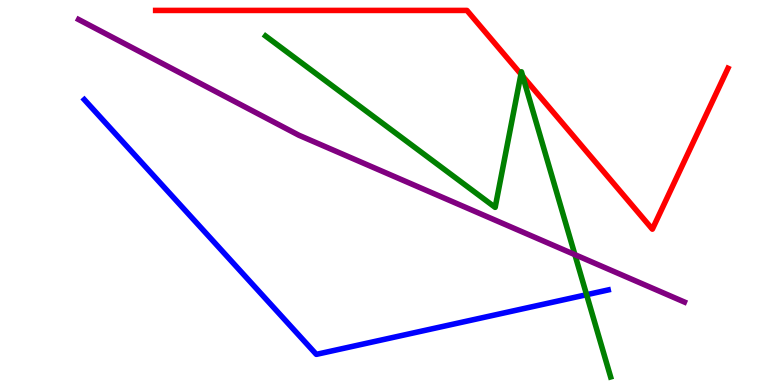[{'lines': ['blue', 'red'], 'intersections': []}, {'lines': ['green', 'red'], 'intersections': [{'x': 6.72, 'y': 8.07}, {'x': 6.75, 'y': 8.02}]}, {'lines': ['purple', 'red'], 'intersections': []}, {'lines': ['blue', 'green'], 'intersections': [{'x': 7.57, 'y': 2.35}]}, {'lines': ['blue', 'purple'], 'intersections': []}, {'lines': ['green', 'purple'], 'intersections': [{'x': 7.42, 'y': 3.39}]}]